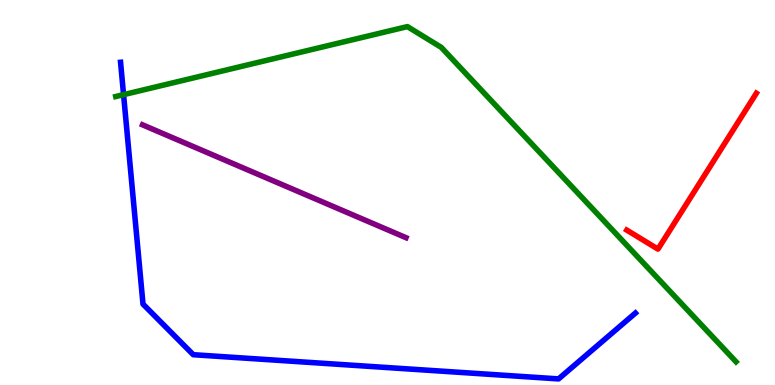[{'lines': ['blue', 'red'], 'intersections': []}, {'lines': ['green', 'red'], 'intersections': []}, {'lines': ['purple', 'red'], 'intersections': []}, {'lines': ['blue', 'green'], 'intersections': [{'x': 1.59, 'y': 7.54}]}, {'lines': ['blue', 'purple'], 'intersections': []}, {'lines': ['green', 'purple'], 'intersections': []}]